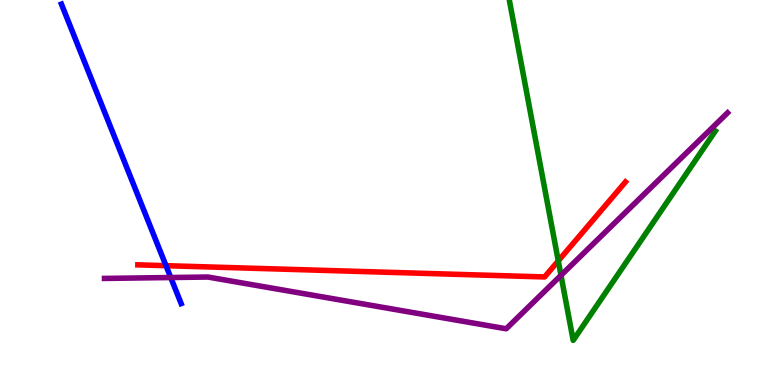[{'lines': ['blue', 'red'], 'intersections': [{'x': 2.14, 'y': 3.1}]}, {'lines': ['green', 'red'], 'intersections': [{'x': 7.2, 'y': 3.22}]}, {'lines': ['purple', 'red'], 'intersections': []}, {'lines': ['blue', 'green'], 'intersections': []}, {'lines': ['blue', 'purple'], 'intersections': [{'x': 2.2, 'y': 2.79}]}, {'lines': ['green', 'purple'], 'intersections': [{'x': 7.24, 'y': 2.85}]}]